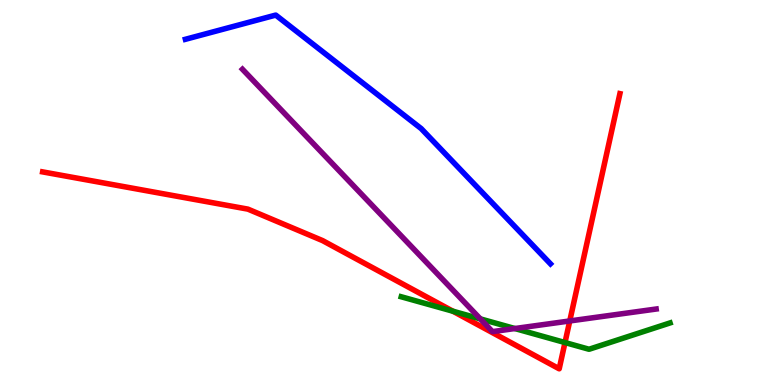[{'lines': ['blue', 'red'], 'intersections': []}, {'lines': ['green', 'red'], 'intersections': [{'x': 5.84, 'y': 1.92}, {'x': 7.29, 'y': 1.1}]}, {'lines': ['purple', 'red'], 'intersections': [{'x': 7.35, 'y': 1.66}]}, {'lines': ['blue', 'green'], 'intersections': []}, {'lines': ['blue', 'purple'], 'intersections': []}, {'lines': ['green', 'purple'], 'intersections': [{'x': 6.2, 'y': 1.72}, {'x': 6.64, 'y': 1.47}]}]